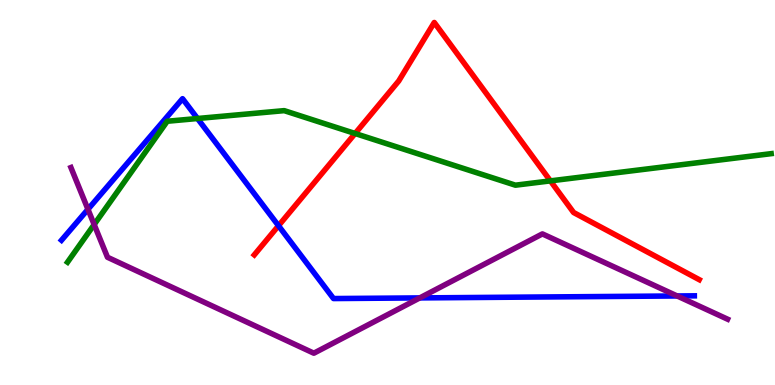[{'lines': ['blue', 'red'], 'intersections': [{'x': 3.59, 'y': 4.14}]}, {'lines': ['green', 'red'], 'intersections': [{'x': 4.58, 'y': 6.53}, {'x': 7.1, 'y': 5.3}]}, {'lines': ['purple', 'red'], 'intersections': []}, {'lines': ['blue', 'green'], 'intersections': [{'x': 2.55, 'y': 6.92}]}, {'lines': ['blue', 'purple'], 'intersections': [{'x': 1.13, 'y': 4.56}, {'x': 5.42, 'y': 2.26}, {'x': 8.74, 'y': 2.31}]}, {'lines': ['green', 'purple'], 'intersections': [{'x': 1.21, 'y': 4.17}]}]